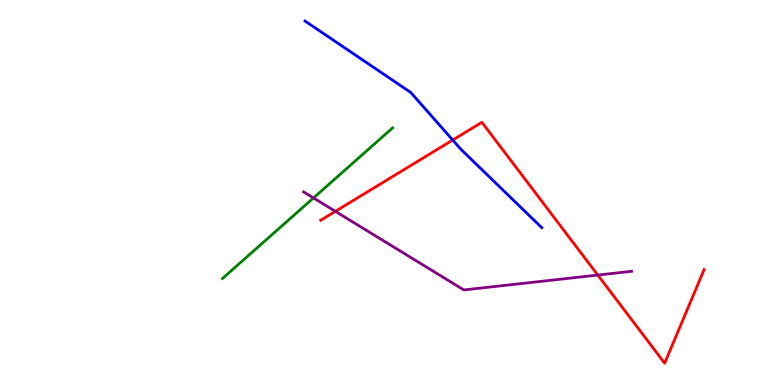[{'lines': ['blue', 'red'], 'intersections': [{'x': 5.84, 'y': 6.36}]}, {'lines': ['green', 'red'], 'intersections': []}, {'lines': ['purple', 'red'], 'intersections': [{'x': 4.33, 'y': 4.51}, {'x': 7.71, 'y': 2.86}]}, {'lines': ['blue', 'green'], 'intersections': []}, {'lines': ['blue', 'purple'], 'intersections': []}, {'lines': ['green', 'purple'], 'intersections': [{'x': 4.04, 'y': 4.86}]}]